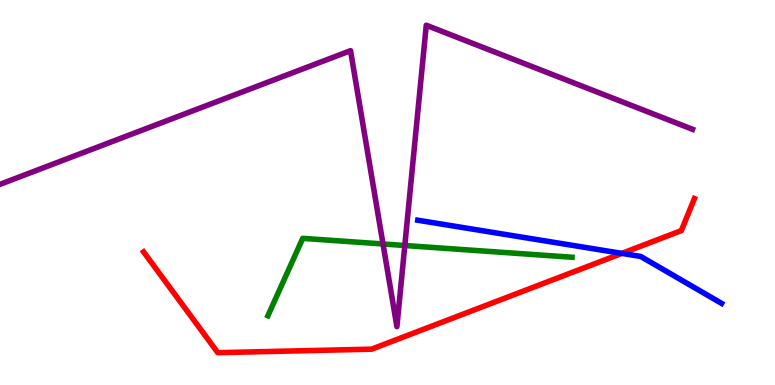[{'lines': ['blue', 'red'], 'intersections': [{'x': 8.02, 'y': 3.42}]}, {'lines': ['green', 'red'], 'intersections': []}, {'lines': ['purple', 'red'], 'intersections': []}, {'lines': ['blue', 'green'], 'intersections': []}, {'lines': ['blue', 'purple'], 'intersections': []}, {'lines': ['green', 'purple'], 'intersections': [{'x': 4.94, 'y': 3.66}, {'x': 5.22, 'y': 3.62}]}]